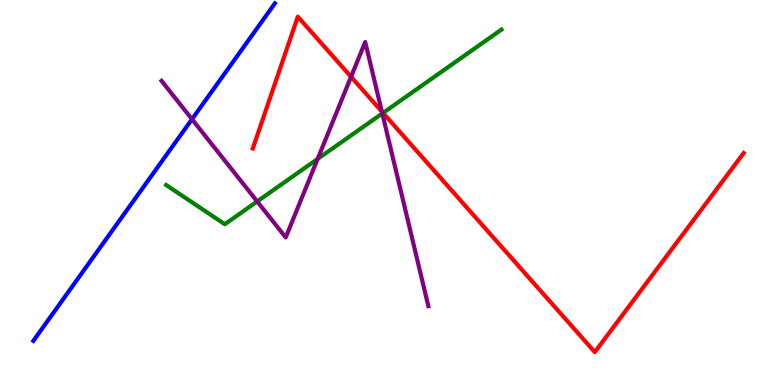[{'lines': ['blue', 'red'], 'intersections': []}, {'lines': ['green', 'red'], 'intersections': [{'x': 4.94, 'y': 7.07}]}, {'lines': ['purple', 'red'], 'intersections': [{'x': 4.53, 'y': 8.01}, {'x': 4.93, 'y': 7.1}]}, {'lines': ['blue', 'green'], 'intersections': []}, {'lines': ['blue', 'purple'], 'intersections': [{'x': 2.48, 'y': 6.9}]}, {'lines': ['green', 'purple'], 'intersections': [{'x': 3.32, 'y': 4.77}, {'x': 4.1, 'y': 5.87}, {'x': 4.93, 'y': 7.05}]}]